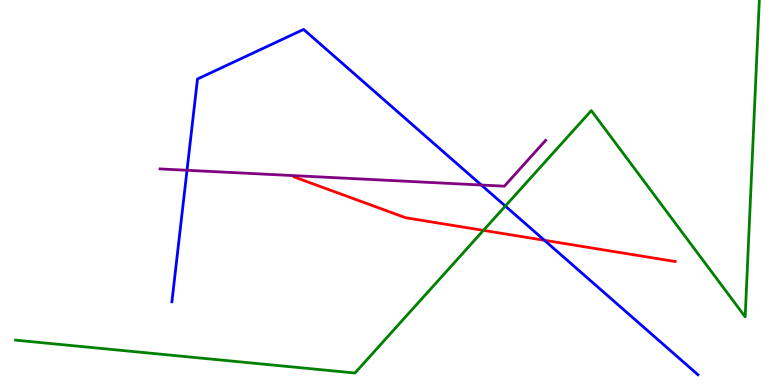[{'lines': ['blue', 'red'], 'intersections': [{'x': 7.02, 'y': 3.76}]}, {'lines': ['green', 'red'], 'intersections': [{'x': 6.24, 'y': 4.02}]}, {'lines': ['purple', 'red'], 'intersections': []}, {'lines': ['blue', 'green'], 'intersections': [{'x': 6.52, 'y': 4.65}]}, {'lines': ['blue', 'purple'], 'intersections': [{'x': 2.41, 'y': 5.58}, {'x': 6.21, 'y': 5.19}]}, {'lines': ['green', 'purple'], 'intersections': []}]